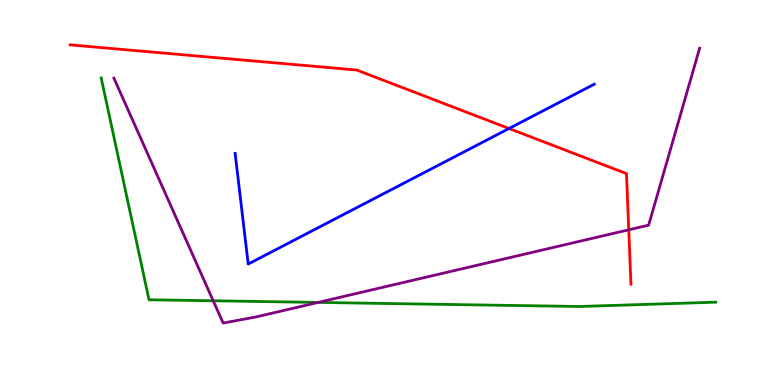[{'lines': ['blue', 'red'], 'intersections': [{'x': 6.57, 'y': 6.66}]}, {'lines': ['green', 'red'], 'intersections': []}, {'lines': ['purple', 'red'], 'intersections': [{'x': 8.11, 'y': 4.03}]}, {'lines': ['blue', 'green'], 'intersections': []}, {'lines': ['blue', 'purple'], 'intersections': []}, {'lines': ['green', 'purple'], 'intersections': [{'x': 2.75, 'y': 2.19}, {'x': 4.11, 'y': 2.14}]}]